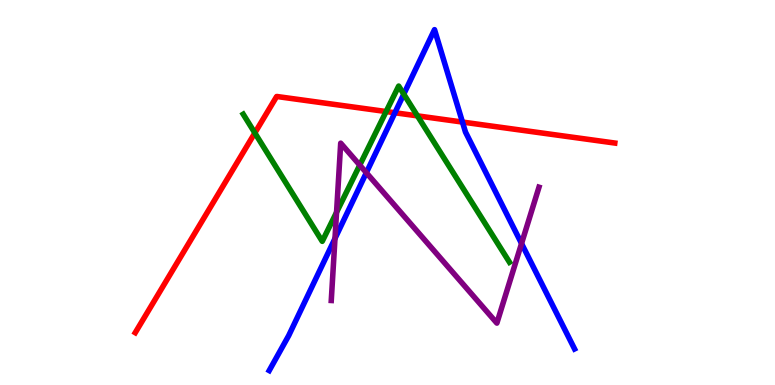[{'lines': ['blue', 'red'], 'intersections': [{'x': 5.1, 'y': 7.07}, {'x': 5.97, 'y': 6.83}]}, {'lines': ['green', 'red'], 'intersections': [{'x': 3.29, 'y': 6.55}, {'x': 4.98, 'y': 7.1}, {'x': 5.39, 'y': 6.99}]}, {'lines': ['purple', 'red'], 'intersections': []}, {'lines': ['blue', 'green'], 'intersections': [{'x': 5.21, 'y': 7.55}]}, {'lines': ['blue', 'purple'], 'intersections': [{'x': 4.32, 'y': 3.81}, {'x': 4.73, 'y': 5.51}, {'x': 6.73, 'y': 3.67}]}, {'lines': ['green', 'purple'], 'intersections': [{'x': 4.34, 'y': 4.49}, {'x': 4.64, 'y': 5.71}]}]